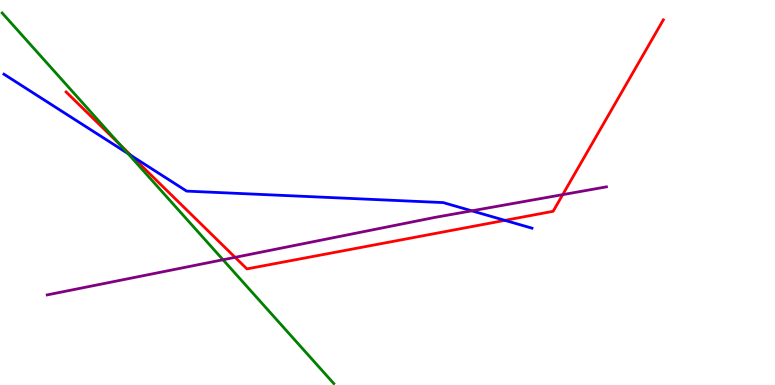[{'lines': ['blue', 'red'], 'intersections': [{'x': 1.69, 'y': 5.96}, {'x': 6.51, 'y': 4.28}]}, {'lines': ['green', 'red'], 'intersections': [{'x': 1.55, 'y': 6.24}]}, {'lines': ['purple', 'red'], 'intersections': [{'x': 3.03, 'y': 3.32}, {'x': 7.26, 'y': 4.94}]}, {'lines': ['blue', 'green'], 'intersections': [{'x': 1.65, 'y': 6.01}]}, {'lines': ['blue', 'purple'], 'intersections': [{'x': 6.09, 'y': 4.52}]}, {'lines': ['green', 'purple'], 'intersections': [{'x': 2.88, 'y': 3.25}]}]